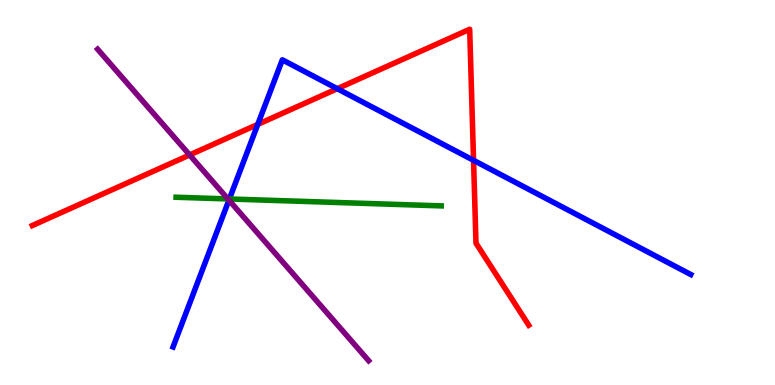[{'lines': ['blue', 'red'], 'intersections': [{'x': 3.33, 'y': 6.77}, {'x': 4.35, 'y': 7.7}, {'x': 6.11, 'y': 5.84}]}, {'lines': ['green', 'red'], 'intersections': []}, {'lines': ['purple', 'red'], 'intersections': [{'x': 2.45, 'y': 5.98}]}, {'lines': ['blue', 'green'], 'intersections': [{'x': 2.96, 'y': 4.83}]}, {'lines': ['blue', 'purple'], 'intersections': [{'x': 2.95, 'y': 4.8}]}, {'lines': ['green', 'purple'], 'intersections': [{'x': 2.94, 'y': 4.83}]}]